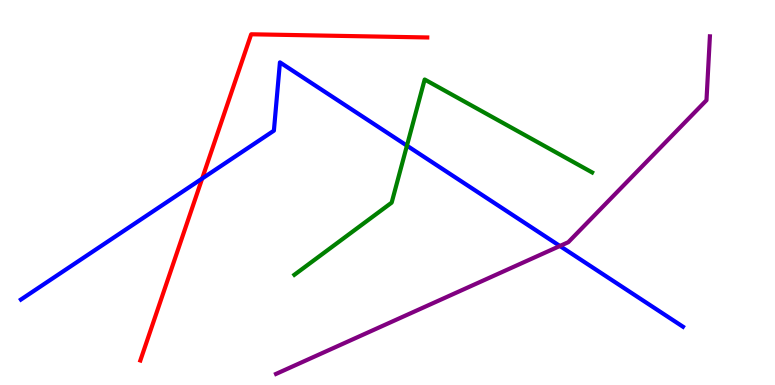[{'lines': ['blue', 'red'], 'intersections': [{'x': 2.61, 'y': 5.36}]}, {'lines': ['green', 'red'], 'intersections': []}, {'lines': ['purple', 'red'], 'intersections': []}, {'lines': ['blue', 'green'], 'intersections': [{'x': 5.25, 'y': 6.22}]}, {'lines': ['blue', 'purple'], 'intersections': [{'x': 7.22, 'y': 3.61}]}, {'lines': ['green', 'purple'], 'intersections': []}]